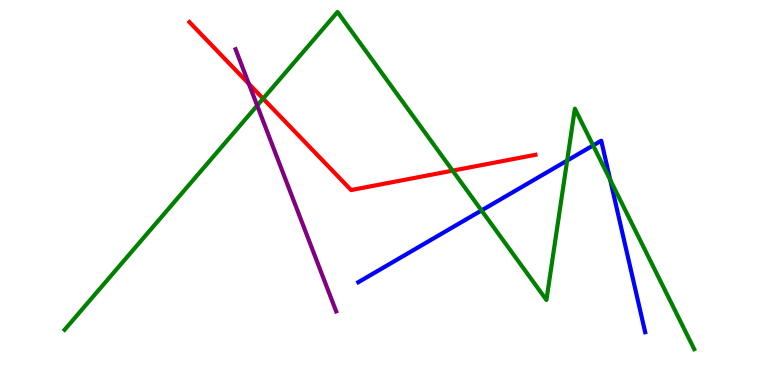[{'lines': ['blue', 'red'], 'intersections': []}, {'lines': ['green', 'red'], 'intersections': [{'x': 3.4, 'y': 7.44}, {'x': 5.84, 'y': 5.57}]}, {'lines': ['purple', 'red'], 'intersections': [{'x': 3.21, 'y': 7.82}]}, {'lines': ['blue', 'green'], 'intersections': [{'x': 6.21, 'y': 4.53}, {'x': 7.32, 'y': 5.83}, {'x': 7.65, 'y': 6.22}, {'x': 7.87, 'y': 5.33}]}, {'lines': ['blue', 'purple'], 'intersections': []}, {'lines': ['green', 'purple'], 'intersections': [{'x': 3.32, 'y': 7.26}]}]